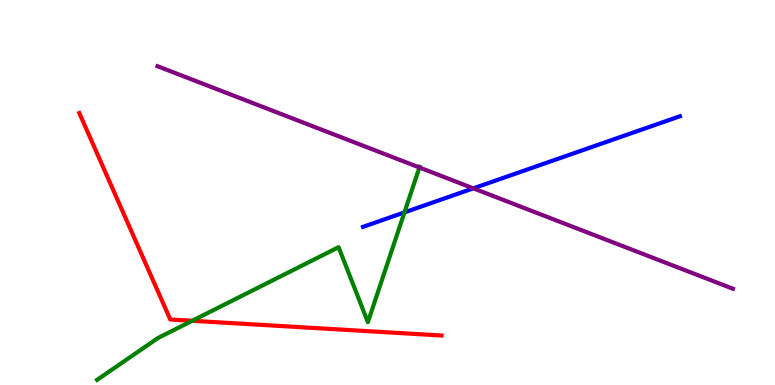[{'lines': ['blue', 'red'], 'intersections': []}, {'lines': ['green', 'red'], 'intersections': [{'x': 2.48, 'y': 1.67}]}, {'lines': ['purple', 'red'], 'intersections': []}, {'lines': ['blue', 'green'], 'intersections': [{'x': 5.22, 'y': 4.48}]}, {'lines': ['blue', 'purple'], 'intersections': [{'x': 6.11, 'y': 5.11}]}, {'lines': ['green', 'purple'], 'intersections': [{'x': 5.41, 'y': 5.65}]}]